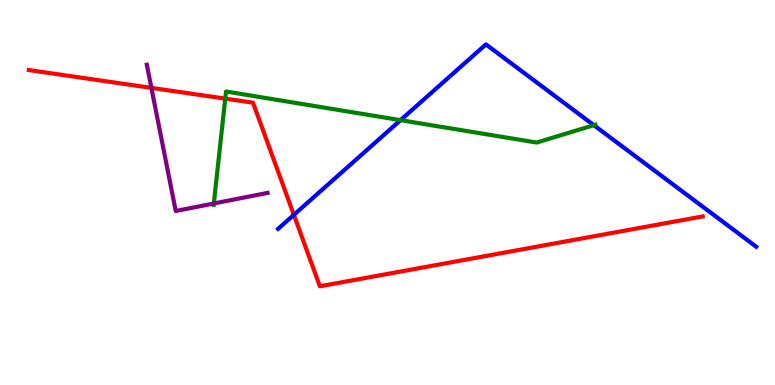[{'lines': ['blue', 'red'], 'intersections': [{'x': 3.79, 'y': 4.42}]}, {'lines': ['green', 'red'], 'intersections': [{'x': 2.91, 'y': 7.44}]}, {'lines': ['purple', 'red'], 'intersections': [{'x': 1.95, 'y': 7.72}]}, {'lines': ['blue', 'green'], 'intersections': [{'x': 5.17, 'y': 6.88}, {'x': 7.66, 'y': 6.75}]}, {'lines': ['blue', 'purple'], 'intersections': []}, {'lines': ['green', 'purple'], 'intersections': [{'x': 2.76, 'y': 4.71}]}]